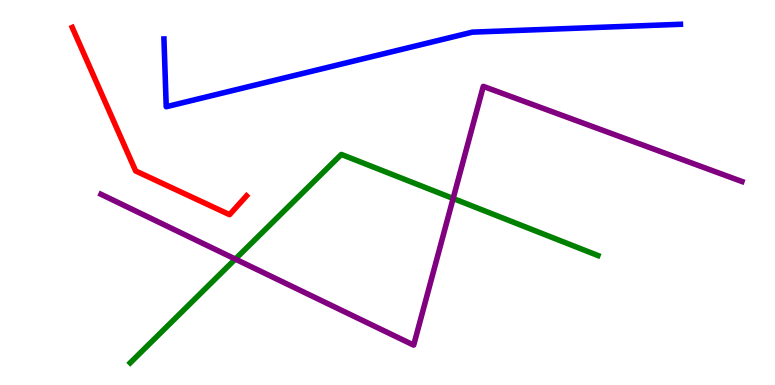[{'lines': ['blue', 'red'], 'intersections': []}, {'lines': ['green', 'red'], 'intersections': []}, {'lines': ['purple', 'red'], 'intersections': []}, {'lines': ['blue', 'green'], 'intersections': []}, {'lines': ['blue', 'purple'], 'intersections': []}, {'lines': ['green', 'purple'], 'intersections': [{'x': 3.04, 'y': 3.27}, {'x': 5.85, 'y': 4.84}]}]